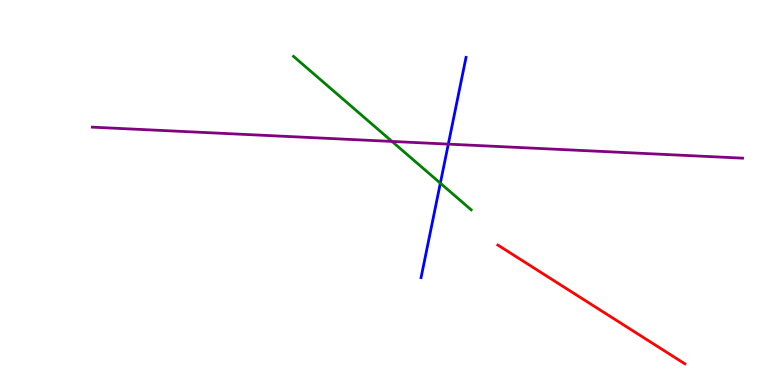[{'lines': ['blue', 'red'], 'intersections': []}, {'lines': ['green', 'red'], 'intersections': []}, {'lines': ['purple', 'red'], 'intersections': []}, {'lines': ['blue', 'green'], 'intersections': [{'x': 5.68, 'y': 5.24}]}, {'lines': ['blue', 'purple'], 'intersections': [{'x': 5.78, 'y': 6.26}]}, {'lines': ['green', 'purple'], 'intersections': [{'x': 5.06, 'y': 6.33}]}]